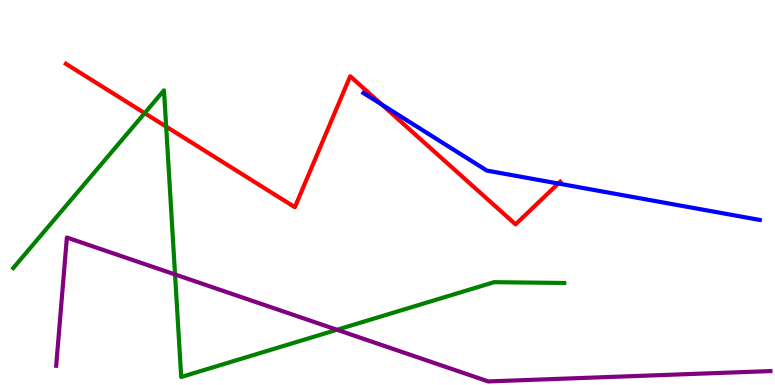[{'lines': ['blue', 'red'], 'intersections': [{'x': 4.93, 'y': 7.28}, {'x': 7.2, 'y': 5.23}]}, {'lines': ['green', 'red'], 'intersections': [{'x': 1.87, 'y': 7.06}, {'x': 2.14, 'y': 6.71}]}, {'lines': ['purple', 'red'], 'intersections': []}, {'lines': ['blue', 'green'], 'intersections': []}, {'lines': ['blue', 'purple'], 'intersections': []}, {'lines': ['green', 'purple'], 'intersections': [{'x': 2.26, 'y': 2.87}, {'x': 4.35, 'y': 1.43}]}]